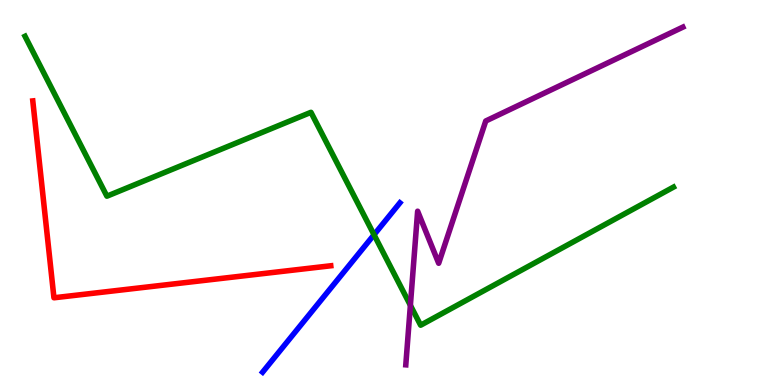[{'lines': ['blue', 'red'], 'intersections': []}, {'lines': ['green', 'red'], 'intersections': []}, {'lines': ['purple', 'red'], 'intersections': []}, {'lines': ['blue', 'green'], 'intersections': [{'x': 4.83, 'y': 3.9}]}, {'lines': ['blue', 'purple'], 'intersections': []}, {'lines': ['green', 'purple'], 'intersections': [{'x': 5.3, 'y': 2.07}]}]